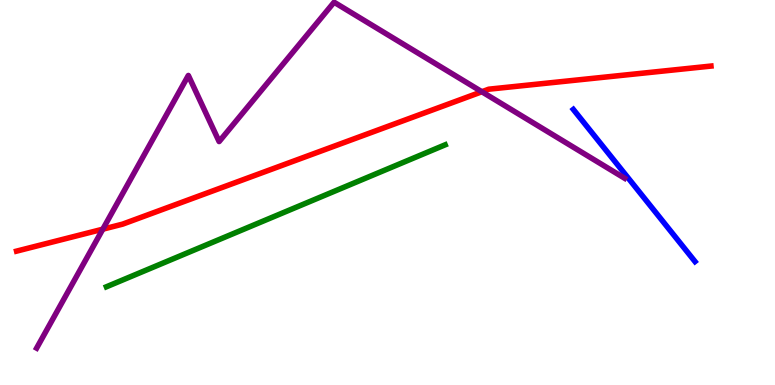[{'lines': ['blue', 'red'], 'intersections': []}, {'lines': ['green', 'red'], 'intersections': []}, {'lines': ['purple', 'red'], 'intersections': [{'x': 1.33, 'y': 4.05}, {'x': 6.22, 'y': 7.62}]}, {'lines': ['blue', 'green'], 'intersections': []}, {'lines': ['blue', 'purple'], 'intersections': []}, {'lines': ['green', 'purple'], 'intersections': []}]